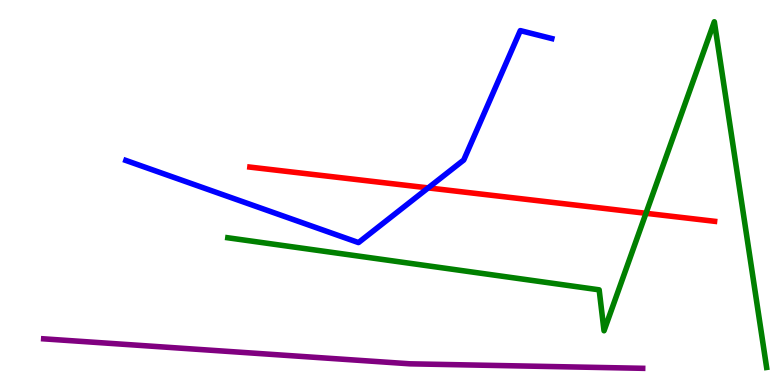[{'lines': ['blue', 'red'], 'intersections': [{'x': 5.53, 'y': 5.12}]}, {'lines': ['green', 'red'], 'intersections': [{'x': 8.33, 'y': 4.46}]}, {'lines': ['purple', 'red'], 'intersections': []}, {'lines': ['blue', 'green'], 'intersections': []}, {'lines': ['blue', 'purple'], 'intersections': []}, {'lines': ['green', 'purple'], 'intersections': []}]